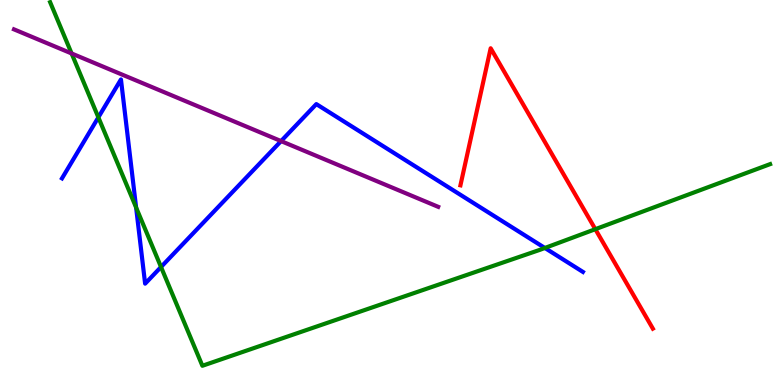[{'lines': ['blue', 'red'], 'intersections': []}, {'lines': ['green', 'red'], 'intersections': [{'x': 7.68, 'y': 4.05}]}, {'lines': ['purple', 'red'], 'intersections': []}, {'lines': ['blue', 'green'], 'intersections': [{'x': 1.27, 'y': 6.95}, {'x': 1.76, 'y': 4.61}, {'x': 2.08, 'y': 3.07}, {'x': 7.03, 'y': 3.56}]}, {'lines': ['blue', 'purple'], 'intersections': [{'x': 3.63, 'y': 6.34}]}, {'lines': ['green', 'purple'], 'intersections': [{'x': 0.924, 'y': 8.61}]}]